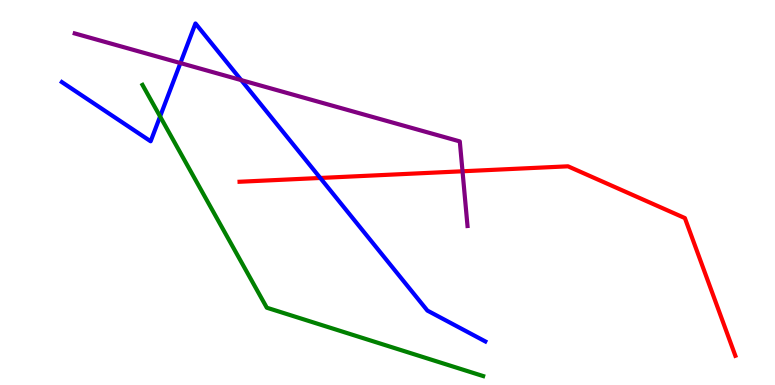[{'lines': ['blue', 'red'], 'intersections': [{'x': 4.13, 'y': 5.38}]}, {'lines': ['green', 'red'], 'intersections': []}, {'lines': ['purple', 'red'], 'intersections': [{'x': 5.97, 'y': 5.55}]}, {'lines': ['blue', 'green'], 'intersections': [{'x': 2.07, 'y': 6.97}]}, {'lines': ['blue', 'purple'], 'intersections': [{'x': 2.33, 'y': 8.36}, {'x': 3.11, 'y': 7.92}]}, {'lines': ['green', 'purple'], 'intersections': []}]